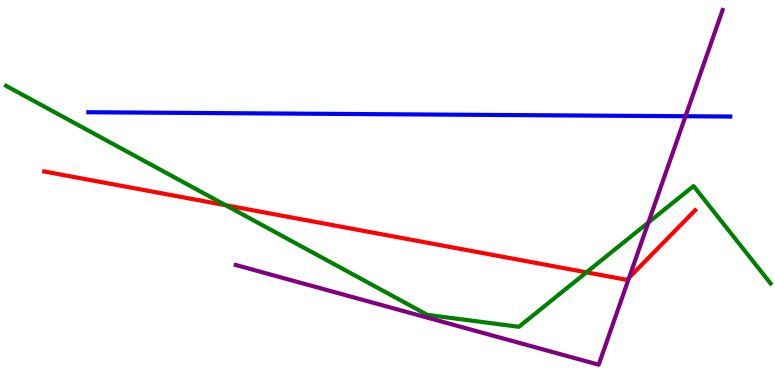[{'lines': ['blue', 'red'], 'intersections': []}, {'lines': ['green', 'red'], 'intersections': [{'x': 2.91, 'y': 4.67}, {'x': 7.57, 'y': 2.93}]}, {'lines': ['purple', 'red'], 'intersections': [{'x': 8.12, 'y': 2.79}]}, {'lines': ['blue', 'green'], 'intersections': []}, {'lines': ['blue', 'purple'], 'intersections': [{'x': 8.85, 'y': 6.98}]}, {'lines': ['green', 'purple'], 'intersections': [{'x': 8.37, 'y': 4.22}]}]